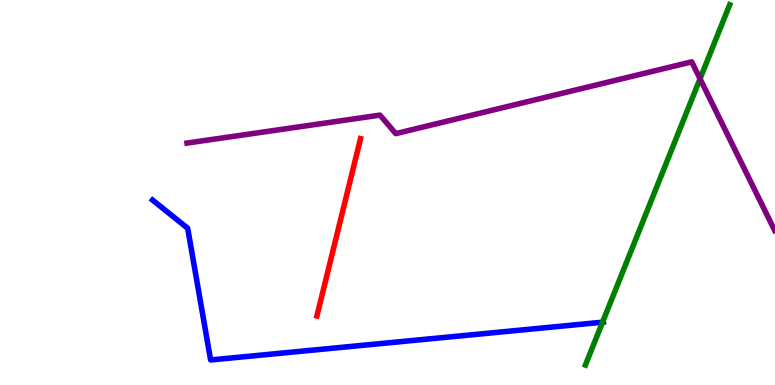[{'lines': ['blue', 'red'], 'intersections': []}, {'lines': ['green', 'red'], 'intersections': []}, {'lines': ['purple', 'red'], 'intersections': []}, {'lines': ['blue', 'green'], 'intersections': [{'x': 7.77, 'y': 1.63}]}, {'lines': ['blue', 'purple'], 'intersections': []}, {'lines': ['green', 'purple'], 'intersections': [{'x': 9.03, 'y': 7.95}]}]